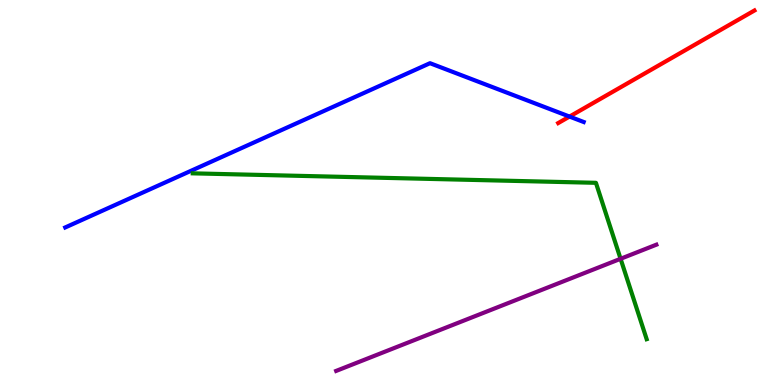[{'lines': ['blue', 'red'], 'intersections': [{'x': 7.35, 'y': 6.97}]}, {'lines': ['green', 'red'], 'intersections': []}, {'lines': ['purple', 'red'], 'intersections': []}, {'lines': ['blue', 'green'], 'intersections': []}, {'lines': ['blue', 'purple'], 'intersections': []}, {'lines': ['green', 'purple'], 'intersections': [{'x': 8.01, 'y': 3.28}]}]